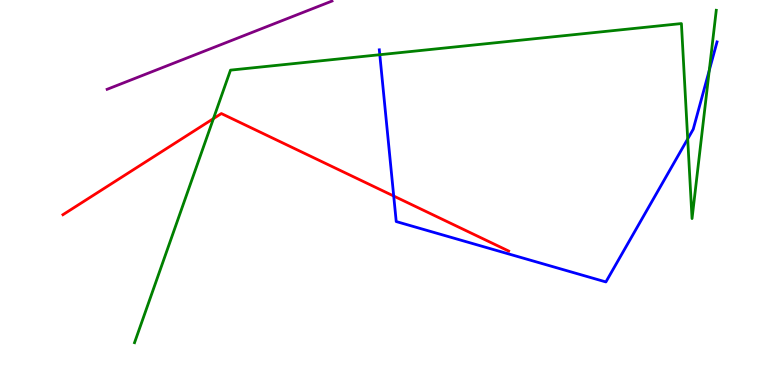[{'lines': ['blue', 'red'], 'intersections': [{'x': 5.08, 'y': 4.91}]}, {'lines': ['green', 'red'], 'intersections': [{'x': 2.75, 'y': 6.92}]}, {'lines': ['purple', 'red'], 'intersections': []}, {'lines': ['blue', 'green'], 'intersections': [{'x': 4.9, 'y': 8.58}, {'x': 8.87, 'y': 6.39}, {'x': 9.15, 'y': 8.17}]}, {'lines': ['blue', 'purple'], 'intersections': []}, {'lines': ['green', 'purple'], 'intersections': []}]